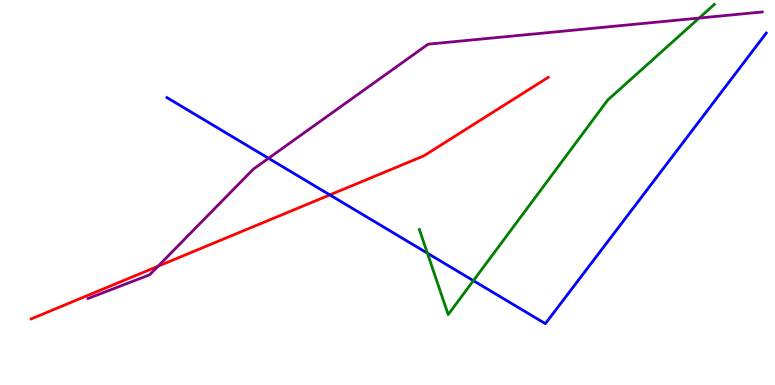[{'lines': ['blue', 'red'], 'intersections': [{'x': 4.26, 'y': 4.94}]}, {'lines': ['green', 'red'], 'intersections': []}, {'lines': ['purple', 'red'], 'intersections': [{'x': 2.04, 'y': 3.09}]}, {'lines': ['blue', 'green'], 'intersections': [{'x': 5.51, 'y': 3.42}, {'x': 6.11, 'y': 2.71}]}, {'lines': ['blue', 'purple'], 'intersections': [{'x': 3.46, 'y': 5.89}]}, {'lines': ['green', 'purple'], 'intersections': [{'x': 9.02, 'y': 9.53}]}]